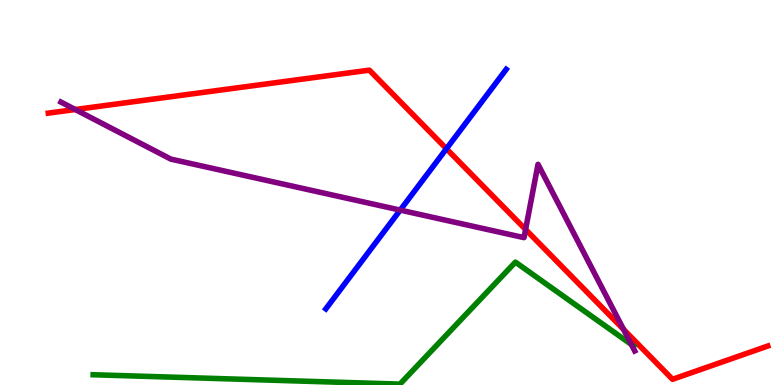[{'lines': ['blue', 'red'], 'intersections': [{'x': 5.76, 'y': 6.14}]}, {'lines': ['green', 'red'], 'intersections': []}, {'lines': ['purple', 'red'], 'intersections': [{'x': 0.971, 'y': 7.16}, {'x': 6.78, 'y': 4.04}, {'x': 8.05, 'y': 1.44}]}, {'lines': ['blue', 'green'], 'intersections': []}, {'lines': ['blue', 'purple'], 'intersections': [{'x': 5.16, 'y': 4.54}]}, {'lines': ['green', 'purple'], 'intersections': [{'x': 8.15, 'y': 1.05}]}]